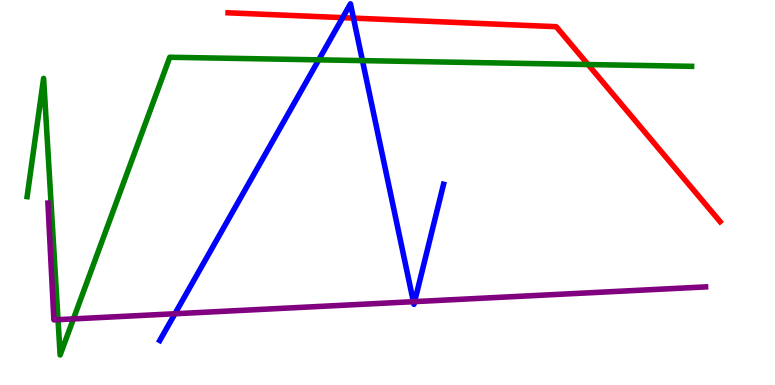[{'lines': ['blue', 'red'], 'intersections': [{'x': 4.42, 'y': 9.54}, {'x': 4.56, 'y': 9.53}]}, {'lines': ['green', 'red'], 'intersections': [{'x': 7.59, 'y': 8.32}]}, {'lines': ['purple', 'red'], 'intersections': []}, {'lines': ['blue', 'green'], 'intersections': [{'x': 4.11, 'y': 8.45}, {'x': 4.68, 'y': 8.43}]}, {'lines': ['blue', 'purple'], 'intersections': [{'x': 2.26, 'y': 1.85}, {'x': 5.33, 'y': 2.16}, {'x': 5.35, 'y': 2.17}]}, {'lines': ['green', 'purple'], 'intersections': [{'x': 0.749, 'y': 1.7}, {'x': 0.947, 'y': 1.72}]}]